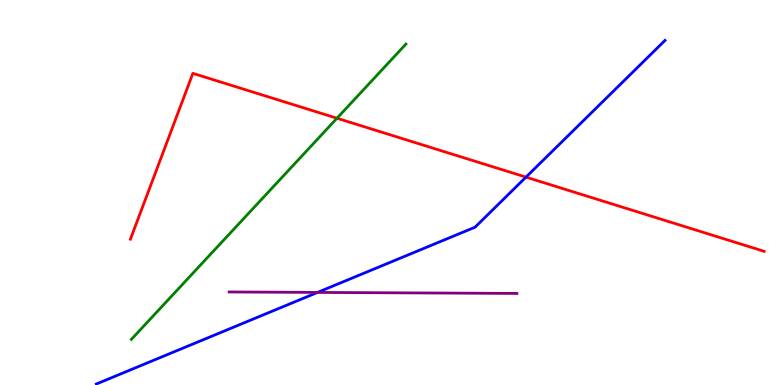[{'lines': ['blue', 'red'], 'intersections': [{'x': 6.79, 'y': 5.4}]}, {'lines': ['green', 'red'], 'intersections': [{'x': 4.35, 'y': 6.93}]}, {'lines': ['purple', 'red'], 'intersections': []}, {'lines': ['blue', 'green'], 'intersections': []}, {'lines': ['blue', 'purple'], 'intersections': [{'x': 4.1, 'y': 2.4}]}, {'lines': ['green', 'purple'], 'intersections': []}]